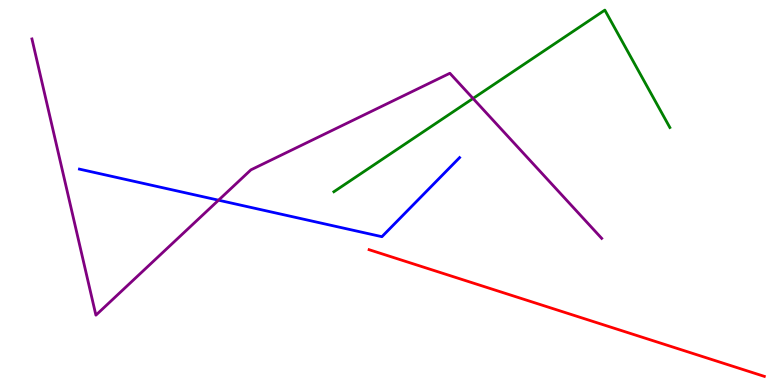[{'lines': ['blue', 'red'], 'intersections': []}, {'lines': ['green', 'red'], 'intersections': []}, {'lines': ['purple', 'red'], 'intersections': []}, {'lines': ['blue', 'green'], 'intersections': []}, {'lines': ['blue', 'purple'], 'intersections': [{'x': 2.82, 'y': 4.8}]}, {'lines': ['green', 'purple'], 'intersections': [{'x': 6.1, 'y': 7.44}]}]